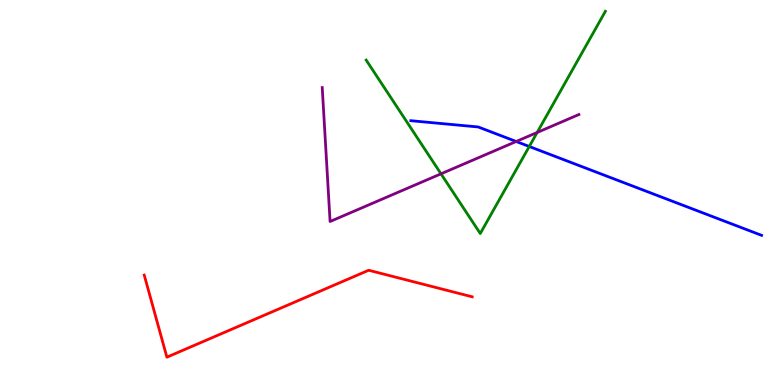[{'lines': ['blue', 'red'], 'intersections': []}, {'lines': ['green', 'red'], 'intersections': []}, {'lines': ['purple', 'red'], 'intersections': []}, {'lines': ['blue', 'green'], 'intersections': [{'x': 6.83, 'y': 6.19}]}, {'lines': ['blue', 'purple'], 'intersections': [{'x': 6.66, 'y': 6.32}]}, {'lines': ['green', 'purple'], 'intersections': [{'x': 5.69, 'y': 5.49}, {'x': 6.93, 'y': 6.56}]}]